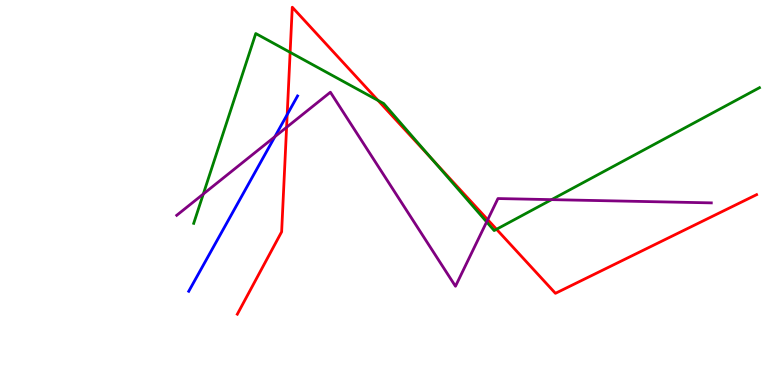[{'lines': ['blue', 'red'], 'intersections': [{'x': 3.71, 'y': 7.02}]}, {'lines': ['green', 'red'], 'intersections': [{'x': 3.74, 'y': 8.64}, {'x': 4.88, 'y': 7.39}, {'x': 5.58, 'y': 5.86}, {'x': 6.41, 'y': 4.04}]}, {'lines': ['purple', 'red'], 'intersections': [{'x': 3.7, 'y': 6.69}, {'x': 6.29, 'y': 4.29}]}, {'lines': ['blue', 'green'], 'intersections': []}, {'lines': ['blue', 'purple'], 'intersections': [{'x': 3.55, 'y': 6.45}]}, {'lines': ['green', 'purple'], 'intersections': [{'x': 2.62, 'y': 4.96}, {'x': 6.28, 'y': 4.24}, {'x': 7.12, 'y': 4.81}]}]